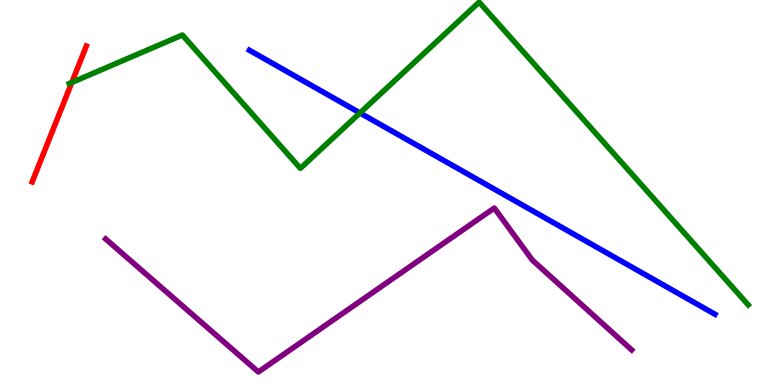[{'lines': ['blue', 'red'], 'intersections': []}, {'lines': ['green', 'red'], 'intersections': [{'x': 0.927, 'y': 7.86}]}, {'lines': ['purple', 'red'], 'intersections': []}, {'lines': ['blue', 'green'], 'intersections': [{'x': 4.64, 'y': 7.07}]}, {'lines': ['blue', 'purple'], 'intersections': []}, {'lines': ['green', 'purple'], 'intersections': []}]